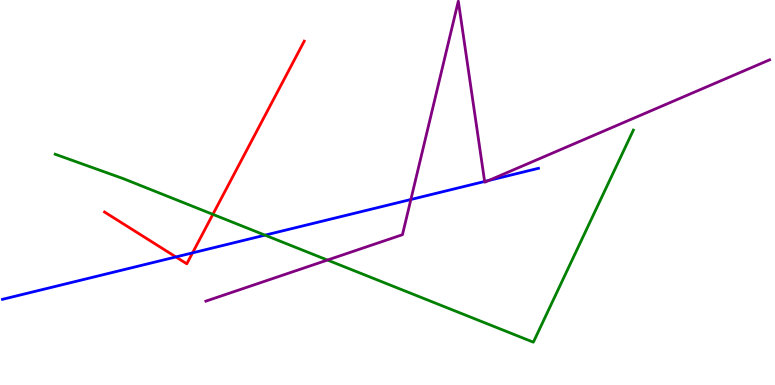[{'lines': ['blue', 'red'], 'intersections': [{'x': 2.27, 'y': 3.33}, {'x': 2.48, 'y': 3.43}]}, {'lines': ['green', 'red'], 'intersections': [{'x': 2.75, 'y': 4.43}]}, {'lines': ['purple', 'red'], 'intersections': []}, {'lines': ['blue', 'green'], 'intersections': [{'x': 3.42, 'y': 3.89}]}, {'lines': ['blue', 'purple'], 'intersections': [{'x': 5.3, 'y': 4.82}, {'x': 6.25, 'y': 5.29}, {'x': 6.31, 'y': 5.31}]}, {'lines': ['green', 'purple'], 'intersections': [{'x': 4.23, 'y': 3.25}]}]